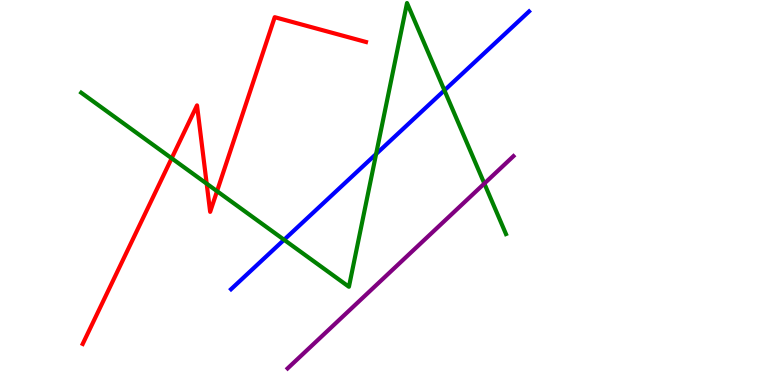[{'lines': ['blue', 'red'], 'intersections': []}, {'lines': ['green', 'red'], 'intersections': [{'x': 2.22, 'y': 5.89}, {'x': 2.67, 'y': 5.23}, {'x': 2.8, 'y': 5.03}]}, {'lines': ['purple', 'red'], 'intersections': []}, {'lines': ['blue', 'green'], 'intersections': [{'x': 3.67, 'y': 3.77}, {'x': 4.85, 'y': 6.0}, {'x': 5.73, 'y': 7.65}]}, {'lines': ['blue', 'purple'], 'intersections': []}, {'lines': ['green', 'purple'], 'intersections': [{'x': 6.25, 'y': 5.23}]}]